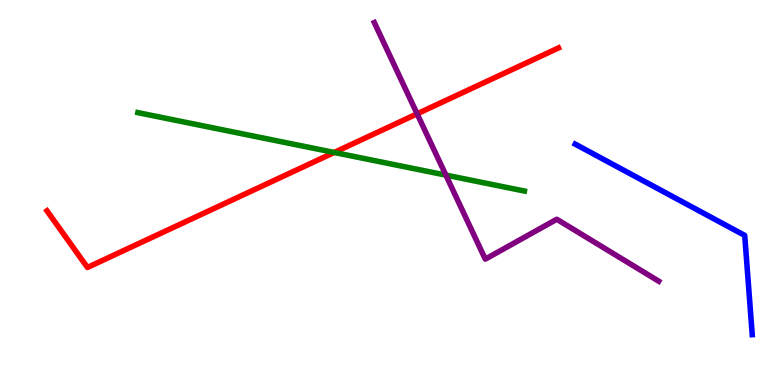[{'lines': ['blue', 'red'], 'intersections': []}, {'lines': ['green', 'red'], 'intersections': [{'x': 4.31, 'y': 6.04}]}, {'lines': ['purple', 'red'], 'intersections': [{'x': 5.38, 'y': 7.04}]}, {'lines': ['blue', 'green'], 'intersections': []}, {'lines': ['blue', 'purple'], 'intersections': []}, {'lines': ['green', 'purple'], 'intersections': [{'x': 5.75, 'y': 5.45}]}]